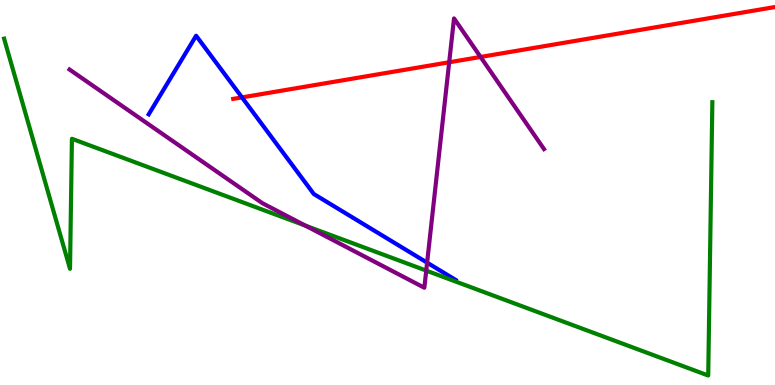[{'lines': ['blue', 'red'], 'intersections': [{'x': 3.12, 'y': 7.47}]}, {'lines': ['green', 'red'], 'intersections': []}, {'lines': ['purple', 'red'], 'intersections': [{'x': 5.8, 'y': 8.38}, {'x': 6.2, 'y': 8.52}]}, {'lines': ['blue', 'green'], 'intersections': []}, {'lines': ['blue', 'purple'], 'intersections': [{'x': 5.51, 'y': 3.18}]}, {'lines': ['green', 'purple'], 'intersections': [{'x': 3.94, 'y': 4.14}, {'x': 5.5, 'y': 2.97}]}]